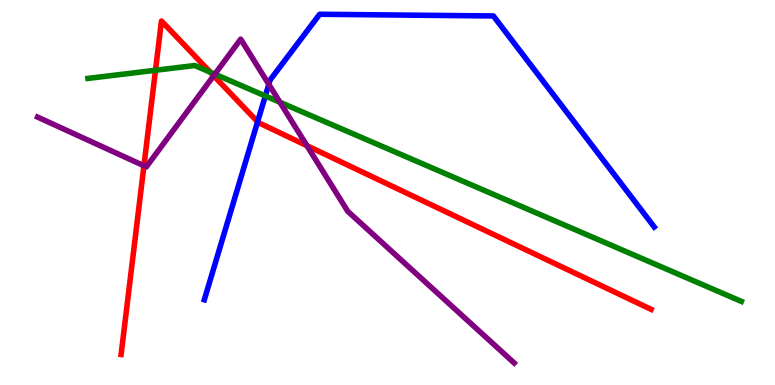[{'lines': ['blue', 'red'], 'intersections': [{'x': 3.32, 'y': 6.84}]}, {'lines': ['green', 'red'], 'intersections': [{'x': 2.01, 'y': 8.17}, {'x': 2.71, 'y': 8.12}]}, {'lines': ['purple', 'red'], 'intersections': [{'x': 1.86, 'y': 5.69}, {'x': 2.76, 'y': 8.03}, {'x': 3.96, 'y': 6.22}]}, {'lines': ['blue', 'green'], 'intersections': [{'x': 3.42, 'y': 7.51}]}, {'lines': ['blue', 'purple'], 'intersections': [{'x': 3.47, 'y': 7.81}]}, {'lines': ['green', 'purple'], 'intersections': [{'x': 2.77, 'y': 8.07}, {'x': 3.61, 'y': 7.34}]}]